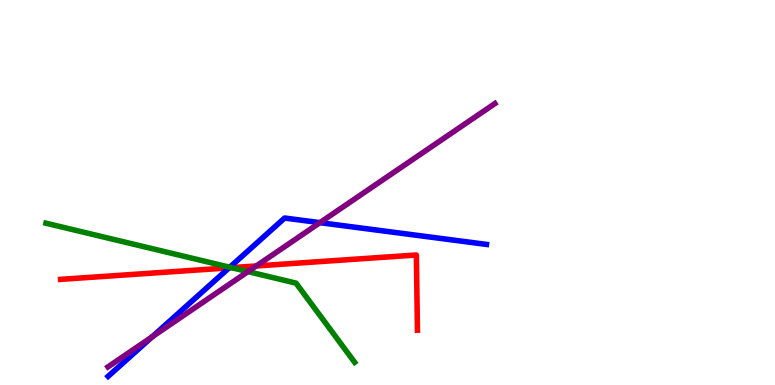[{'lines': ['blue', 'red'], 'intersections': [{'x': 2.96, 'y': 3.04}]}, {'lines': ['green', 'red'], 'intersections': [{'x': 2.99, 'y': 3.05}]}, {'lines': ['purple', 'red'], 'intersections': [{'x': 3.31, 'y': 3.09}]}, {'lines': ['blue', 'green'], 'intersections': [{'x': 2.96, 'y': 3.06}]}, {'lines': ['blue', 'purple'], 'intersections': [{'x': 1.96, 'y': 1.25}, {'x': 4.13, 'y': 4.22}]}, {'lines': ['green', 'purple'], 'intersections': [{'x': 3.2, 'y': 2.95}]}]